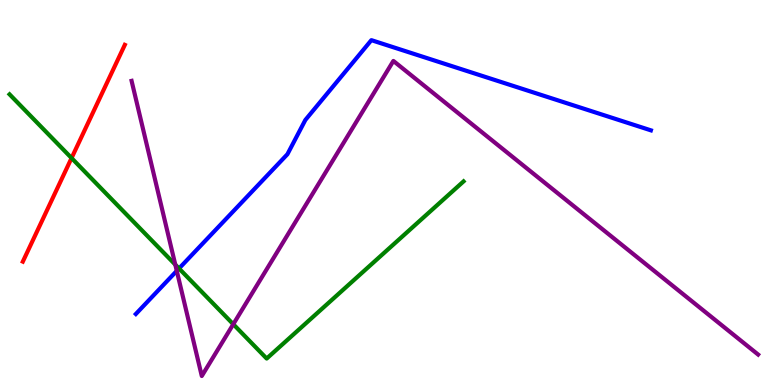[{'lines': ['blue', 'red'], 'intersections': []}, {'lines': ['green', 'red'], 'intersections': [{'x': 0.923, 'y': 5.89}]}, {'lines': ['purple', 'red'], 'intersections': []}, {'lines': ['blue', 'green'], 'intersections': [{'x': 2.31, 'y': 3.03}]}, {'lines': ['blue', 'purple'], 'intersections': [{'x': 2.28, 'y': 2.96}]}, {'lines': ['green', 'purple'], 'intersections': [{'x': 2.26, 'y': 3.13}, {'x': 3.01, 'y': 1.58}]}]